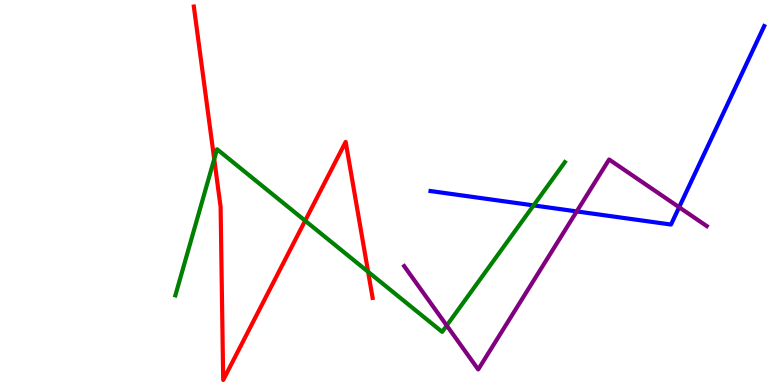[{'lines': ['blue', 'red'], 'intersections': []}, {'lines': ['green', 'red'], 'intersections': [{'x': 2.76, 'y': 5.87}, {'x': 3.94, 'y': 4.27}, {'x': 4.75, 'y': 2.94}]}, {'lines': ['purple', 'red'], 'intersections': []}, {'lines': ['blue', 'green'], 'intersections': [{'x': 6.89, 'y': 4.66}]}, {'lines': ['blue', 'purple'], 'intersections': [{'x': 7.44, 'y': 4.51}, {'x': 8.76, 'y': 4.62}]}, {'lines': ['green', 'purple'], 'intersections': [{'x': 5.76, 'y': 1.55}]}]